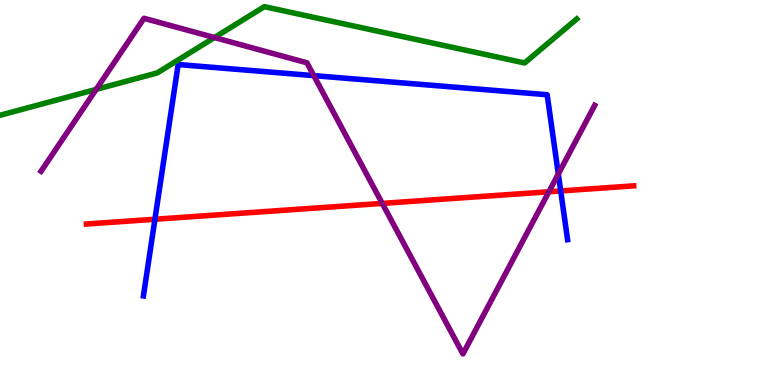[{'lines': ['blue', 'red'], 'intersections': [{'x': 2.0, 'y': 4.31}, {'x': 7.23, 'y': 5.04}]}, {'lines': ['green', 'red'], 'intersections': []}, {'lines': ['purple', 'red'], 'intersections': [{'x': 4.93, 'y': 4.72}, {'x': 7.08, 'y': 5.02}]}, {'lines': ['blue', 'green'], 'intersections': []}, {'lines': ['blue', 'purple'], 'intersections': [{'x': 4.05, 'y': 8.04}, {'x': 7.2, 'y': 5.48}]}, {'lines': ['green', 'purple'], 'intersections': [{'x': 1.24, 'y': 7.68}, {'x': 2.77, 'y': 9.02}]}]